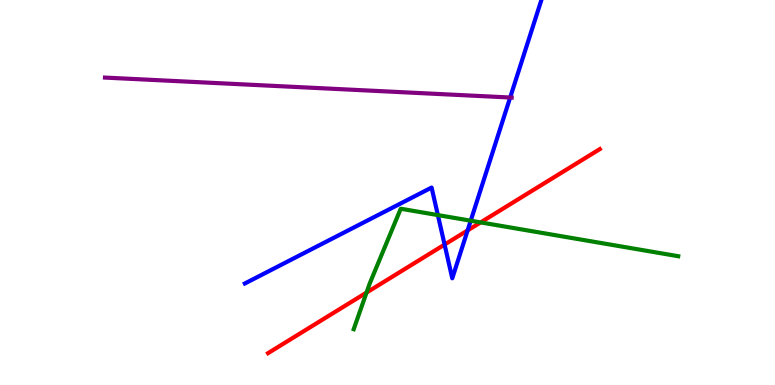[{'lines': ['blue', 'red'], 'intersections': [{'x': 5.74, 'y': 3.65}, {'x': 6.03, 'y': 4.02}]}, {'lines': ['green', 'red'], 'intersections': [{'x': 4.73, 'y': 2.4}, {'x': 6.2, 'y': 4.22}]}, {'lines': ['purple', 'red'], 'intersections': []}, {'lines': ['blue', 'green'], 'intersections': [{'x': 5.65, 'y': 4.41}, {'x': 6.07, 'y': 4.27}]}, {'lines': ['blue', 'purple'], 'intersections': [{'x': 6.58, 'y': 7.47}]}, {'lines': ['green', 'purple'], 'intersections': []}]